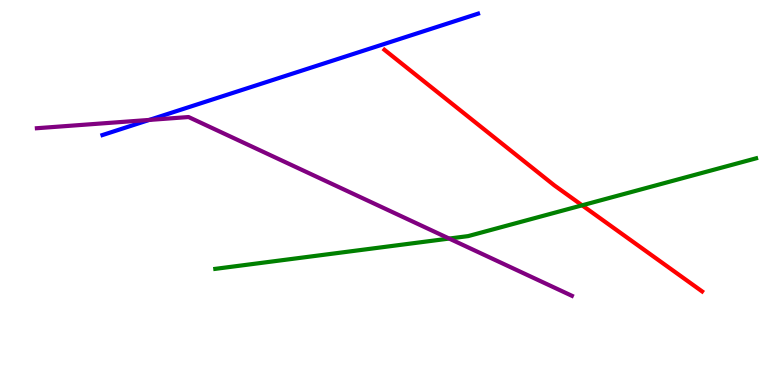[{'lines': ['blue', 'red'], 'intersections': []}, {'lines': ['green', 'red'], 'intersections': [{'x': 7.51, 'y': 4.67}]}, {'lines': ['purple', 'red'], 'intersections': []}, {'lines': ['blue', 'green'], 'intersections': []}, {'lines': ['blue', 'purple'], 'intersections': [{'x': 1.93, 'y': 6.88}]}, {'lines': ['green', 'purple'], 'intersections': [{'x': 5.8, 'y': 3.8}]}]